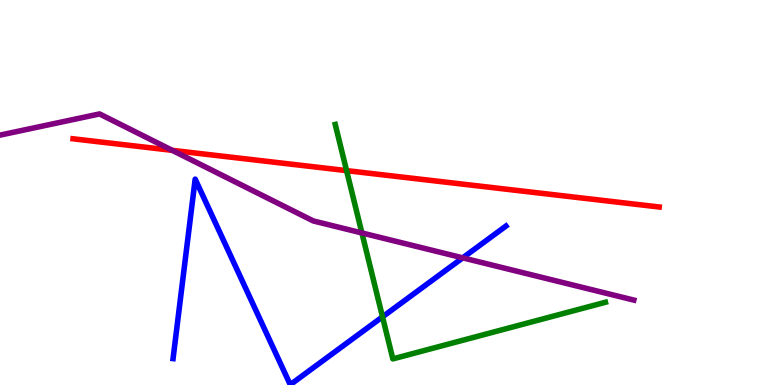[{'lines': ['blue', 'red'], 'intersections': []}, {'lines': ['green', 'red'], 'intersections': [{'x': 4.47, 'y': 5.57}]}, {'lines': ['purple', 'red'], 'intersections': [{'x': 2.22, 'y': 6.1}]}, {'lines': ['blue', 'green'], 'intersections': [{'x': 4.94, 'y': 1.77}]}, {'lines': ['blue', 'purple'], 'intersections': [{'x': 5.97, 'y': 3.3}]}, {'lines': ['green', 'purple'], 'intersections': [{'x': 4.67, 'y': 3.95}]}]